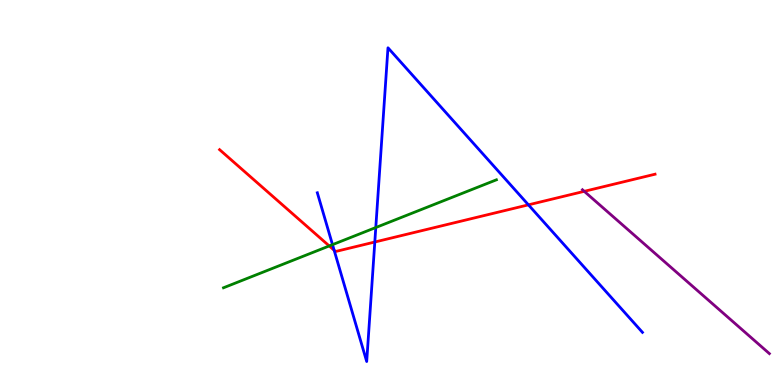[{'lines': ['blue', 'red'], 'intersections': [{'x': 4.31, 'y': 3.5}, {'x': 4.84, 'y': 3.71}, {'x': 6.82, 'y': 4.68}]}, {'lines': ['green', 'red'], 'intersections': [{'x': 4.25, 'y': 3.61}]}, {'lines': ['purple', 'red'], 'intersections': [{'x': 7.54, 'y': 5.03}]}, {'lines': ['blue', 'green'], 'intersections': [{'x': 4.29, 'y': 3.65}, {'x': 4.85, 'y': 4.09}]}, {'lines': ['blue', 'purple'], 'intersections': []}, {'lines': ['green', 'purple'], 'intersections': []}]